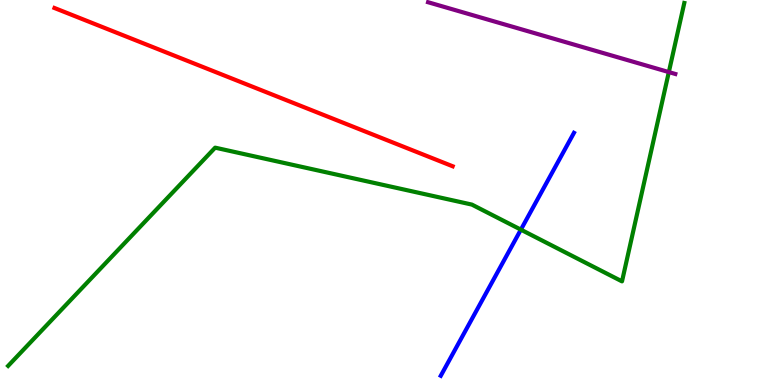[{'lines': ['blue', 'red'], 'intersections': []}, {'lines': ['green', 'red'], 'intersections': []}, {'lines': ['purple', 'red'], 'intersections': []}, {'lines': ['blue', 'green'], 'intersections': [{'x': 6.72, 'y': 4.04}]}, {'lines': ['blue', 'purple'], 'intersections': []}, {'lines': ['green', 'purple'], 'intersections': [{'x': 8.63, 'y': 8.13}]}]